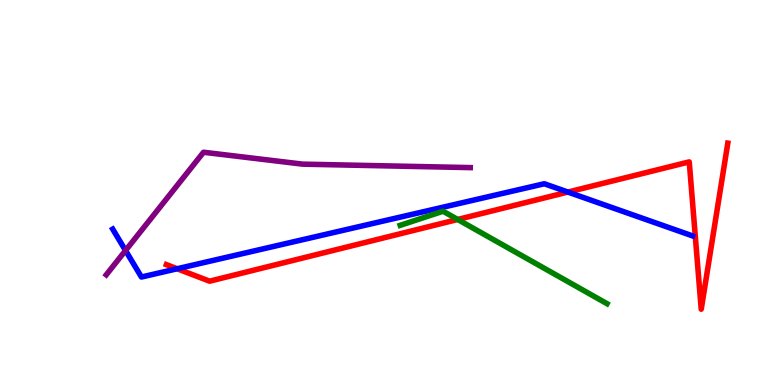[{'lines': ['blue', 'red'], 'intersections': [{'x': 2.29, 'y': 3.02}, {'x': 7.33, 'y': 5.01}]}, {'lines': ['green', 'red'], 'intersections': [{'x': 5.91, 'y': 4.3}]}, {'lines': ['purple', 'red'], 'intersections': []}, {'lines': ['blue', 'green'], 'intersections': []}, {'lines': ['blue', 'purple'], 'intersections': [{'x': 1.62, 'y': 3.49}]}, {'lines': ['green', 'purple'], 'intersections': []}]